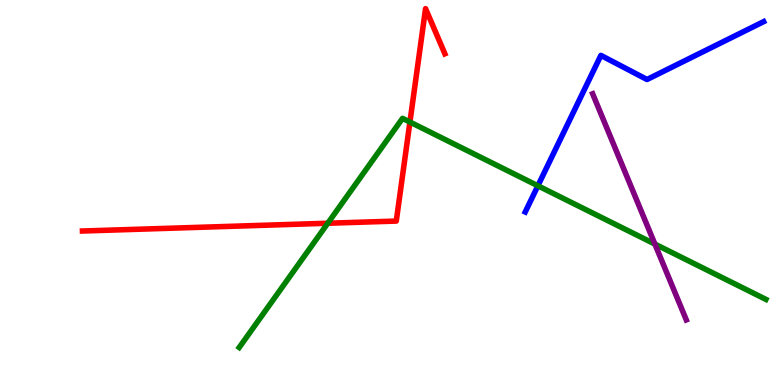[{'lines': ['blue', 'red'], 'intersections': []}, {'lines': ['green', 'red'], 'intersections': [{'x': 4.23, 'y': 4.2}, {'x': 5.29, 'y': 6.83}]}, {'lines': ['purple', 'red'], 'intersections': []}, {'lines': ['blue', 'green'], 'intersections': [{'x': 6.94, 'y': 5.17}]}, {'lines': ['blue', 'purple'], 'intersections': []}, {'lines': ['green', 'purple'], 'intersections': [{'x': 8.45, 'y': 3.66}]}]